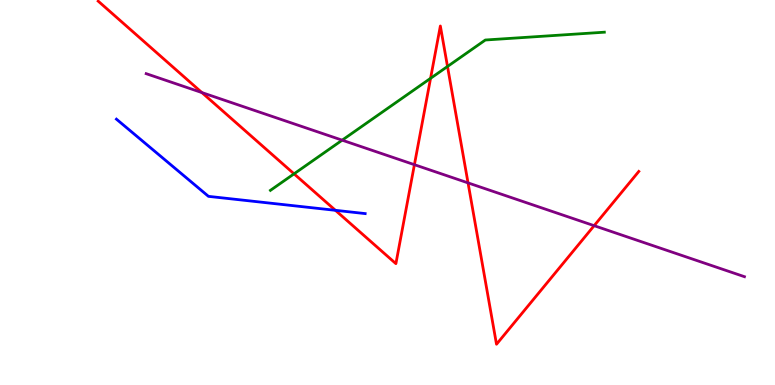[{'lines': ['blue', 'red'], 'intersections': [{'x': 4.33, 'y': 4.54}]}, {'lines': ['green', 'red'], 'intersections': [{'x': 3.79, 'y': 5.48}, {'x': 5.56, 'y': 7.97}, {'x': 5.77, 'y': 8.27}]}, {'lines': ['purple', 'red'], 'intersections': [{'x': 2.6, 'y': 7.6}, {'x': 5.35, 'y': 5.72}, {'x': 6.04, 'y': 5.25}, {'x': 7.67, 'y': 4.14}]}, {'lines': ['blue', 'green'], 'intersections': []}, {'lines': ['blue', 'purple'], 'intersections': []}, {'lines': ['green', 'purple'], 'intersections': [{'x': 4.42, 'y': 6.36}]}]